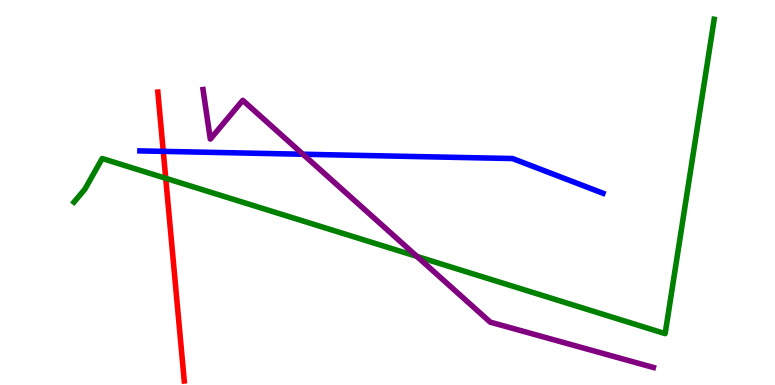[{'lines': ['blue', 'red'], 'intersections': [{'x': 2.11, 'y': 6.07}]}, {'lines': ['green', 'red'], 'intersections': [{'x': 2.14, 'y': 5.37}]}, {'lines': ['purple', 'red'], 'intersections': []}, {'lines': ['blue', 'green'], 'intersections': []}, {'lines': ['blue', 'purple'], 'intersections': [{'x': 3.91, 'y': 5.99}]}, {'lines': ['green', 'purple'], 'intersections': [{'x': 5.38, 'y': 3.34}]}]